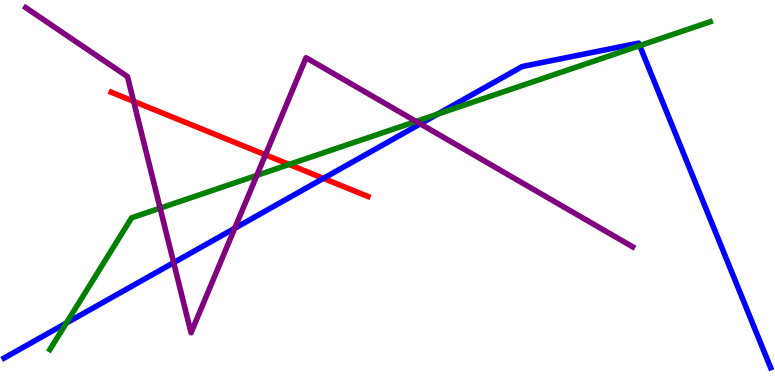[{'lines': ['blue', 'red'], 'intersections': [{'x': 4.17, 'y': 5.37}]}, {'lines': ['green', 'red'], 'intersections': [{'x': 3.73, 'y': 5.73}]}, {'lines': ['purple', 'red'], 'intersections': [{'x': 1.72, 'y': 7.37}, {'x': 3.43, 'y': 5.98}]}, {'lines': ['blue', 'green'], 'intersections': [{'x': 0.856, 'y': 1.61}, {'x': 5.65, 'y': 7.04}, {'x': 8.25, 'y': 8.81}]}, {'lines': ['blue', 'purple'], 'intersections': [{'x': 2.24, 'y': 3.18}, {'x': 3.03, 'y': 4.07}, {'x': 5.42, 'y': 6.78}]}, {'lines': ['green', 'purple'], 'intersections': [{'x': 2.07, 'y': 4.59}, {'x': 3.31, 'y': 5.44}, {'x': 5.37, 'y': 6.85}]}]